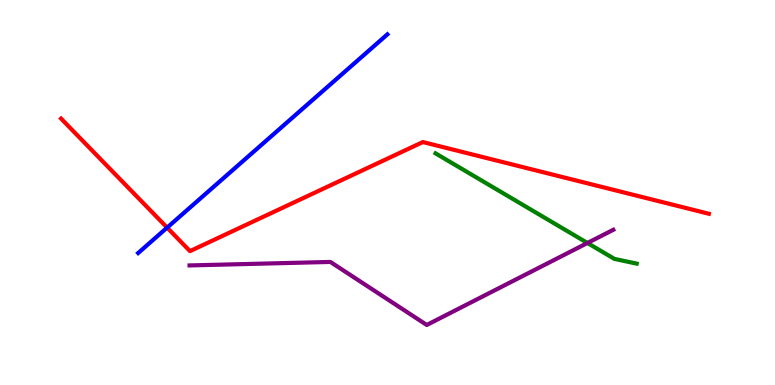[{'lines': ['blue', 'red'], 'intersections': [{'x': 2.16, 'y': 4.09}]}, {'lines': ['green', 'red'], 'intersections': []}, {'lines': ['purple', 'red'], 'intersections': []}, {'lines': ['blue', 'green'], 'intersections': []}, {'lines': ['blue', 'purple'], 'intersections': []}, {'lines': ['green', 'purple'], 'intersections': [{'x': 7.58, 'y': 3.69}]}]